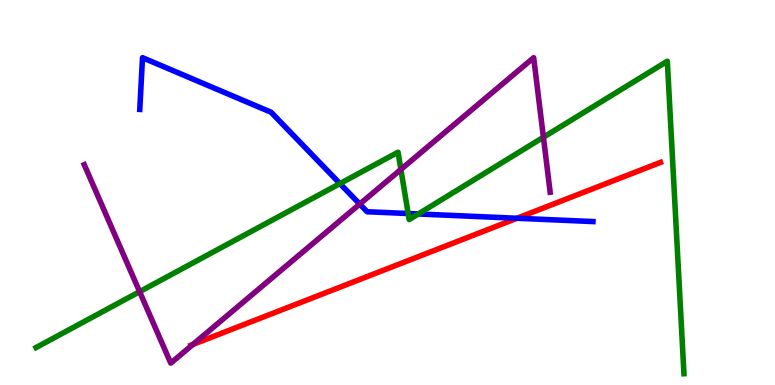[{'lines': ['blue', 'red'], 'intersections': [{'x': 6.67, 'y': 4.33}]}, {'lines': ['green', 'red'], 'intersections': []}, {'lines': ['purple', 'red'], 'intersections': [{'x': 2.49, 'y': 1.05}]}, {'lines': ['blue', 'green'], 'intersections': [{'x': 4.39, 'y': 5.23}, {'x': 5.27, 'y': 4.45}, {'x': 5.4, 'y': 4.44}]}, {'lines': ['blue', 'purple'], 'intersections': [{'x': 4.64, 'y': 4.7}]}, {'lines': ['green', 'purple'], 'intersections': [{'x': 1.8, 'y': 2.42}, {'x': 5.17, 'y': 5.6}, {'x': 7.01, 'y': 6.44}]}]